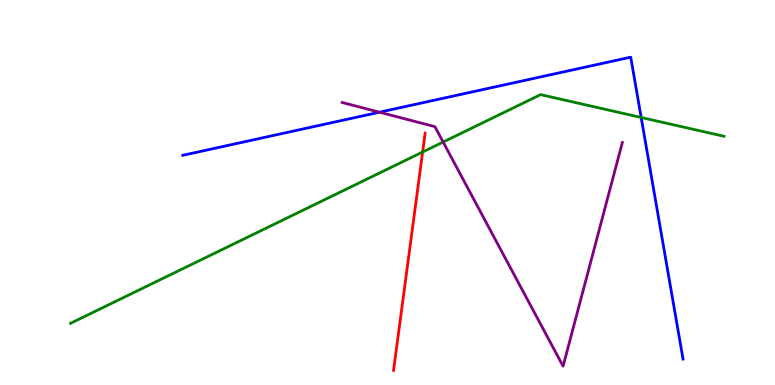[{'lines': ['blue', 'red'], 'intersections': []}, {'lines': ['green', 'red'], 'intersections': [{'x': 5.45, 'y': 6.05}]}, {'lines': ['purple', 'red'], 'intersections': []}, {'lines': ['blue', 'green'], 'intersections': [{'x': 8.27, 'y': 6.95}]}, {'lines': ['blue', 'purple'], 'intersections': [{'x': 4.9, 'y': 7.09}]}, {'lines': ['green', 'purple'], 'intersections': [{'x': 5.72, 'y': 6.31}]}]